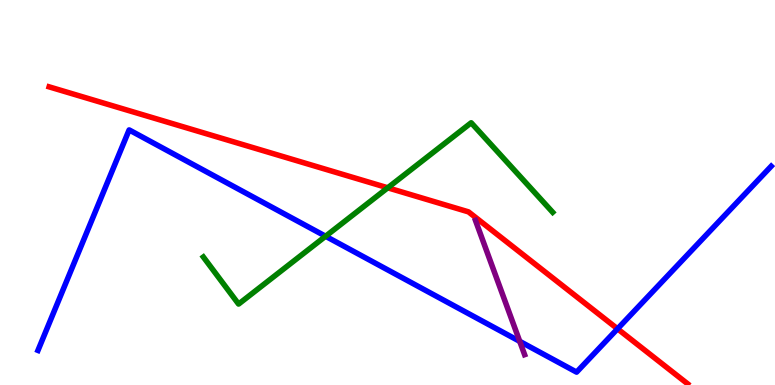[{'lines': ['blue', 'red'], 'intersections': [{'x': 7.97, 'y': 1.46}]}, {'lines': ['green', 'red'], 'intersections': [{'x': 5.0, 'y': 5.12}]}, {'lines': ['purple', 'red'], 'intersections': []}, {'lines': ['blue', 'green'], 'intersections': [{'x': 4.2, 'y': 3.86}]}, {'lines': ['blue', 'purple'], 'intersections': [{'x': 6.71, 'y': 1.13}]}, {'lines': ['green', 'purple'], 'intersections': []}]